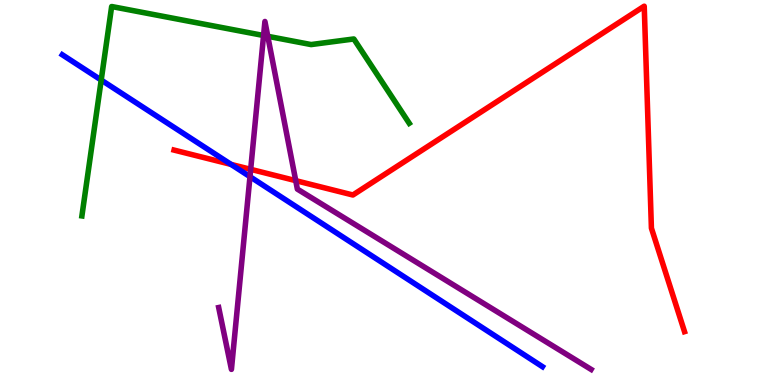[{'lines': ['blue', 'red'], 'intersections': [{'x': 2.98, 'y': 5.73}]}, {'lines': ['green', 'red'], 'intersections': []}, {'lines': ['purple', 'red'], 'intersections': [{'x': 3.23, 'y': 5.6}, {'x': 3.82, 'y': 5.31}]}, {'lines': ['blue', 'green'], 'intersections': [{'x': 1.31, 'y': 7.92}]}, {'lines': ['blue', 'purple'], 'intersections': [{'x': 3.23, 'y': 5.41}]}, {'lines': ['green', 'purple'], 'intersections': [{'x': 3.4, 'y': 9.08}, {'x': 3.46, 'y': 9.06}]}]